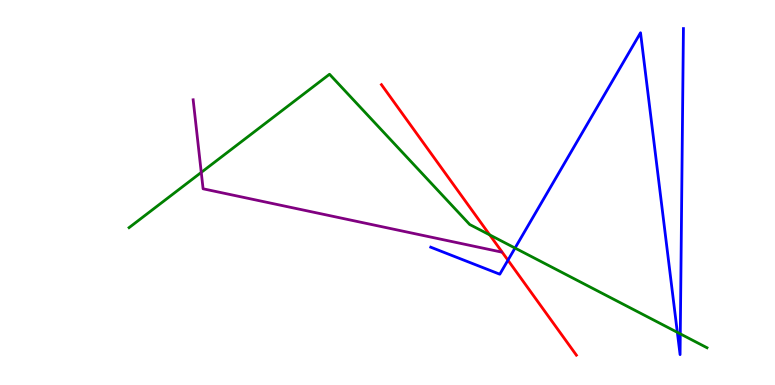[{'lines': ['blue', 'red'], 'intersections': [{'x': 6.55, 'y': 3.24}]}, {'lines': ['green', 'red'], 'intersections': [{'x': 6.32, 'y': 3.9}]}, {'lines': ['purple', 'red'], 'intersections': []}, {'lines': ['blue', 'green'], 'intersections': [{'x': 6.65, 'y': 3.56}, {'x': 8.74, 'y': 1.37}, {'x': 8.78, 'y': 1.33}]}, {'lines': ['blue', 'purple'], 'intersections': []}, {'lines': ['green', 'purple'], 'intersections': [{'x': 2.6, 'y': 5.52}]}]